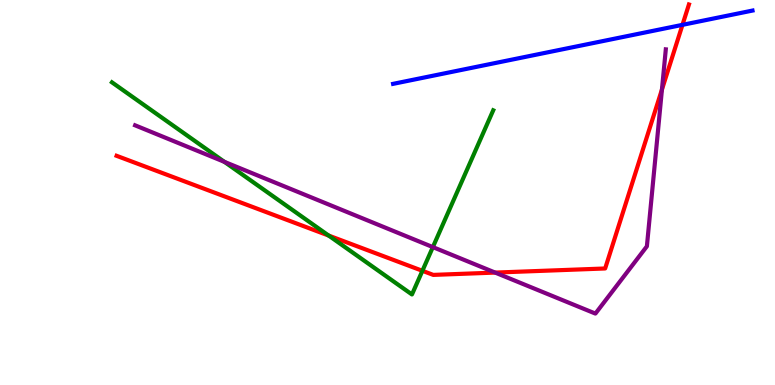[{'lines': ['blue', 'red'], 'intersections': [{'x': 8.81, 'y': 9.35}]}, {'lines': ['green', 'red'], 'intersections': [{'x': 4.24, 'y': 3.88}, {'x': 5.45, 'y': 2.97}]}, {'lines': ['purple', 'red'], 'intersections': [{'x': 6.39, 'y': 2.92}, {'x': 8.54, 'y': 7.67}]}, {'lines': ['blue', 'green'], 'intersections': []}, {'lines': ['blue', 'purple'], 'intersections': []}, {'lines': ['green', 'purple'], 'intersections': [{'x': 2.9, 'y': 5.8}, {'x': 5.59, 'y': 3.58}]}]